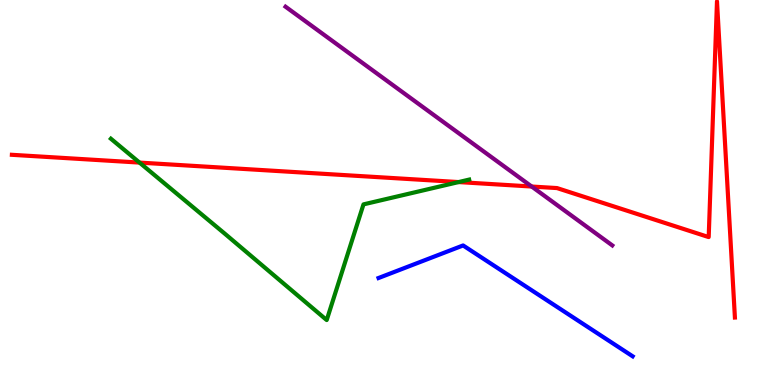[{'lines': ['blue', 'red'], 'intersections': []}, {'lines': ['green', 'red'], 'intersections': [{'x': 1.8, 'y': 5.78}, {'x': 5.92, 'y': 5.27}]}, {'lines': ['purple', 'red'], 'intersections': [{'x': 6.86, 'y': 5.16}]}, {'lines': ['blue', 'green'], 'intersections': []}, {'lines': ['blue', 'purple'], 'intersections': []}, {'lines': ['green', 'purple'], 'intersections': []}]